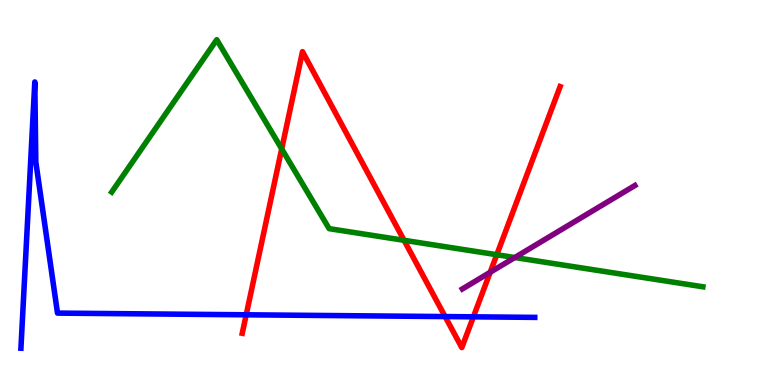[{'lines': ['blue', 'red'], 'intersections': [{'x': 3.18, 'y': 1.82}, {'x': 5.74, 'y': 1.78}, {'x': 6.11, 'y': 1.77}]}, {'lines': ['green', 'red'], 'intersections': [{'x': 3.63, 'y': 6.13}, {'x': 5.21, 'y': 3.76}, {'x': 6.41, 'y': 3.38}]}, {'lines': ['purple', 'red'], 'intersections': [{'x': 6.32, 'y': 2.93}]}, {'lines': ['blue', 'green'], 'intersections': []}, {'lines': ['blue', 'purple'], 'intersections': []}, {'lines': ['green', 'purple'], 'intersections': [{'x': 6.64, 'y': 3.31}]}]